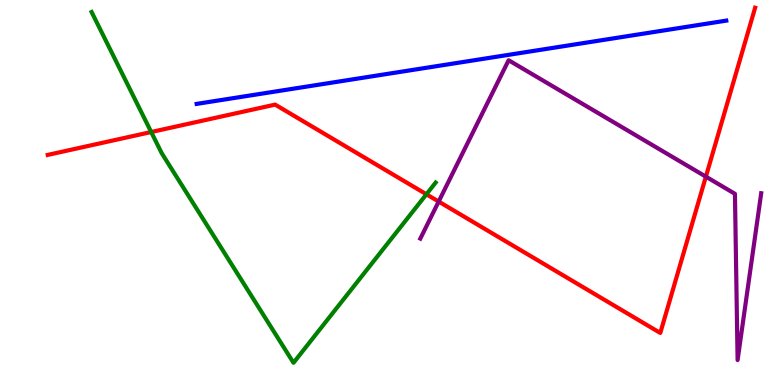[{'lines': ['blue', 'red'], 'intersections': []}, {'lines': ['green', 'red'], 'intersections': [{'x': 1.95, 'y': 6.57}, {'x': 5.5, 'y': 4.95}]}, {'lines': ['purple', 'red'], 'intersections': [{'x': 5.66, 'y': 4.76}, {'x': 9.11, 'y': 5.41}]}, {'lines': ['blue', 'green'], 'intersections': []}, {'lines': ['blue', 'purple'], 'intersections': []}, {'lines': ['green', 'purple'], 'intersections': []}]